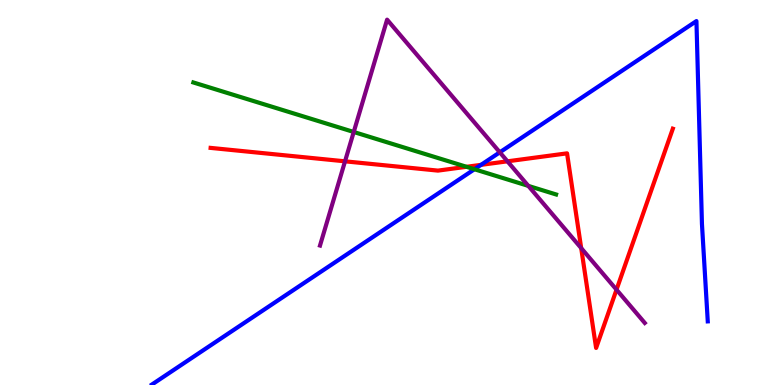[{'lines': ['blue', 'red'], 'intersections': [{'x': 6.21, 'y': 5.72}]}, {'lines': ['green', 'red'], 'intersections': [{'x': 6.02, 'y': 5.67}]}, {'lines': ['purple', 'red'], 'intersections': [{'x': 4.45, 'y': 5.81}, {'x': 6.55, 'y': 5.81}, {'x': 7.5, 'y': 3.56}, {'x': 7.95, 'y': 2.48}]}, {'lines': ['blue', 'green'], 'intersections': [{'x': 6.12, 'y': 5.6}]}, {'lines': ['blue', 'purple'], 'intersections': [{'x': 6.45, 'y': 6.04}]}, {'lines': ['green', 'purple'], 'intersections': [{'x': 4.56, 'y': 6.57}, {'x': 6.82, 'y': 5.17}]}]